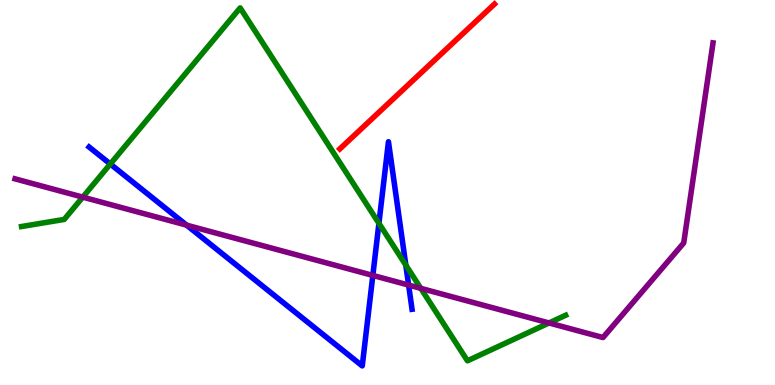[{'lines': ['blue', 'red'], 'intersections': []}, {'lines': ['green', 'red'], 'intersections': []}, {'lines': ['purple', 'red'], 'intersections': []}, {'lines': ['blue', 'green'], 'intersections': [{'x': 1.42, 'y': 5.74}, {'x': 4.89, 'y': 4.2}, {'x': 5.24, 'y': 3.11}]}, {'lines': ['blue', 'purple'], 'intersections': [{'x': 2.41, 'y': 4.15}, {'x': 4.81, 'y': 2.85}, {'x': 5.27, 'y': 2.6}]}, {'lines': ['green', 'purple'], 'intersections': [{'x': 1.07, 'y': 4.88}, {'x': 5.43, 'y': 2.51}, {'x': 7.08, 'y': 1.61}]}]